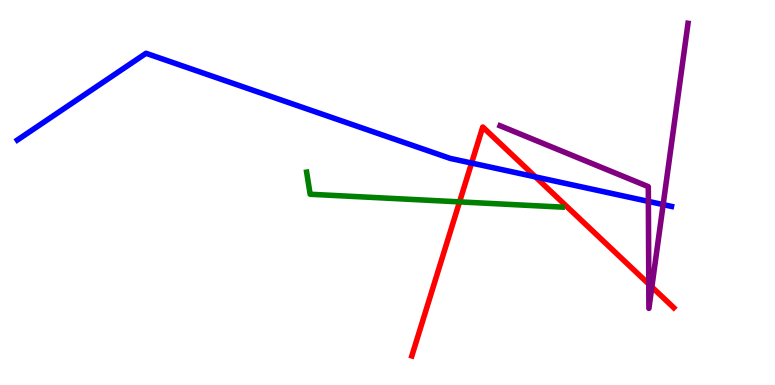[{'lines': ['blue', 'red'], 'intersections': [{'x': 6.09, 'y': 5.77}, {'x': 6.91, 'y': 5.41}]}, {'lines': ['green', 'red'], 'intersections': [{'x': 5.93, 'y': 4.76}]}, {'lines': ['purple', 'red'], 'intersections': [{'x': 8.37, 'y': 2.62}, {'x': 8.41, 'y': 2.55}]}, {'lines': ['blue', 'green'], 'intersections': []}, {'lines': ['blue', 'purple'], 'intersections': [{'x': 8.37, 'y': 4.77}, {'x': 8.56, 'y': 4.69}]}, {'lines': ['green', 'purple'], 'intersections': []}]